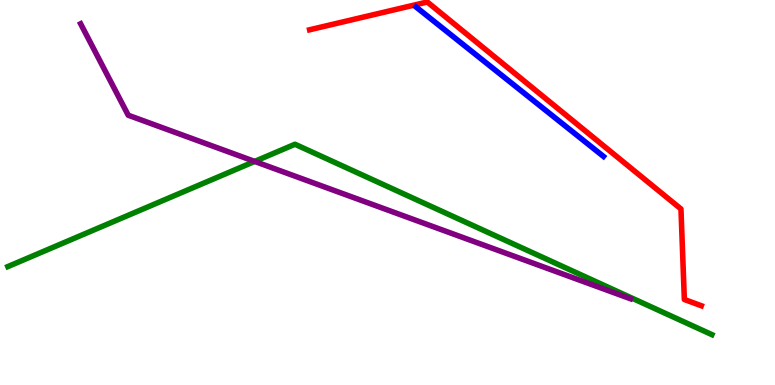[{'lines': ['blue', 'red'], 'intersections': []}, {'lines': ['green', 'red'], 'intersections': []}, {'lines': ['purple', 'red'], 'intersections': []}, {'lines': ['blue', 'green'], 'intersections': []}, {'lines': ['blue', 'purple'], 'intersections': []}, {'lines': ['green', 'purple'], 'intersections': [{'x': 3.29, 'y': 5.81}]}]